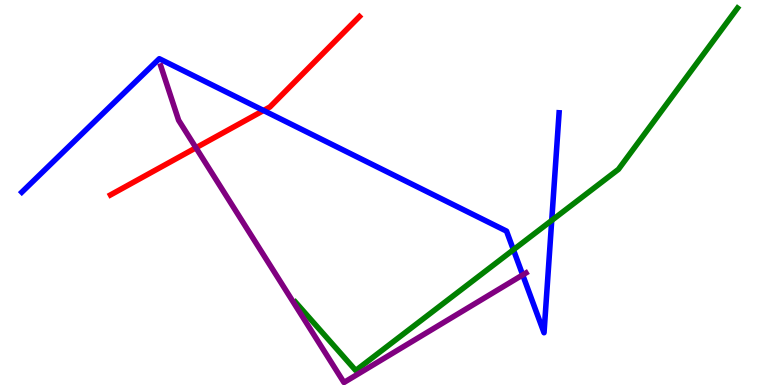[{'lines': ['blue', 'red'], 'intersections': [{'x': 3.4, 'y': 7.13}]}, {'lines': ['green', 'red'], 'intersections': []}, {'lines': ['purple', 'red'], 'intersections': [{'x': 2.53, 'y': 6.16}]}, {'lines': ['blue', 'green'], 'intersections': [{'x': 6.62, 'y': 3.51}, {'x': 7.12, 'y': 4.27}]}, {'lines': ['blue', 'purple'], 'intersections': [{'x': 6.74, 'y': 2.86}]}, {'lines': ['green', 'purple'], 'intersections': []}]